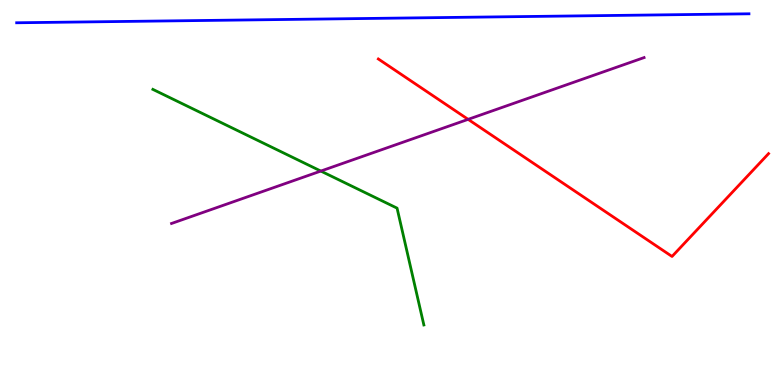[{'lines': ['blue', 'red'], 'intersections': []}, {'lines': ['green', 'red'], 'intersections': []}, {'lines': ['purple', 'red'], 'intersections': [{'x': 6.04, 'y': 6.9}]}, {'lines': ['blue', 'green'], 'intersections': []}, {'lines': ['blue', 'purple'], 'intersections': []}, {'lines': ['green', 'purple'], 'intersections': [{'x': 4.14, 'y': 5.56}]}]